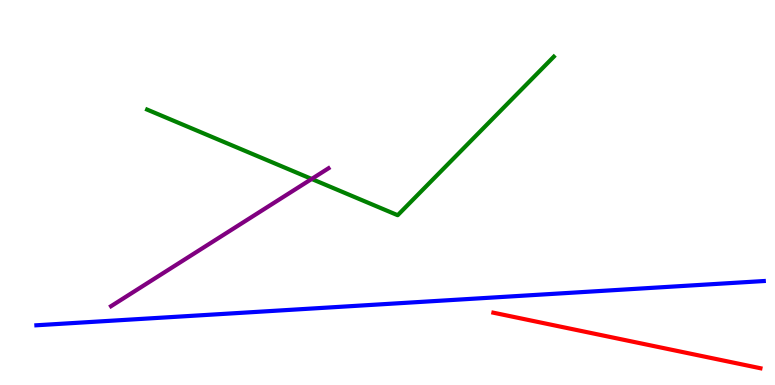[{'lines': ['blue', 'red'], 'intersections': []}, {'lines': ['green', 'red'], 'intersections': []}, {'lines': ['purple', 'red'], 'intersections': []}, {'lines': ['blue', 'green'], 'intersections': []}, {'lines': ['blue', 'purple'], 'intersections': []}, {'lines': ['green', 'purple'], 'intersections': [{'x': 4.02, 'y': 5.35}]}]